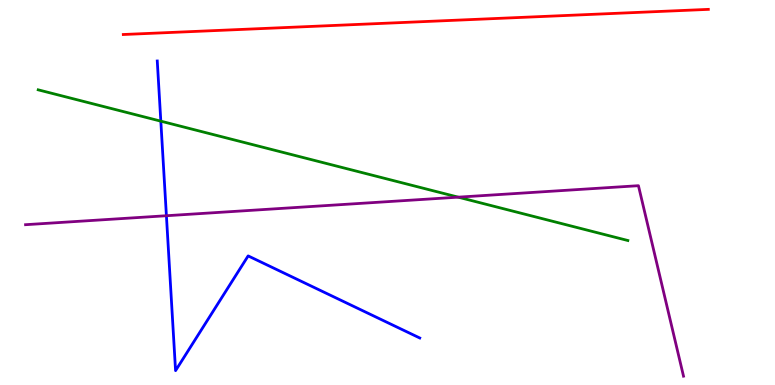[{'lines': ['blue', 'red'], 'intersections': []}, {'lines': ['green', 'red'], 'intersections': []}, {'lines': ['purple', 'red'], 'intersections': []}, {'lines': ['blue', 'green'], 'intersections': [{'x': 2.08, 'y': 6.85}]}, {'lines': ['blue', 'purple'], 'intersections': [{'x': 2.15, 'y': 4.4}]}, {'lines': ['green', 'purple'], 'intersections': [{'x': 5.91, 'y': 4.88}]}]